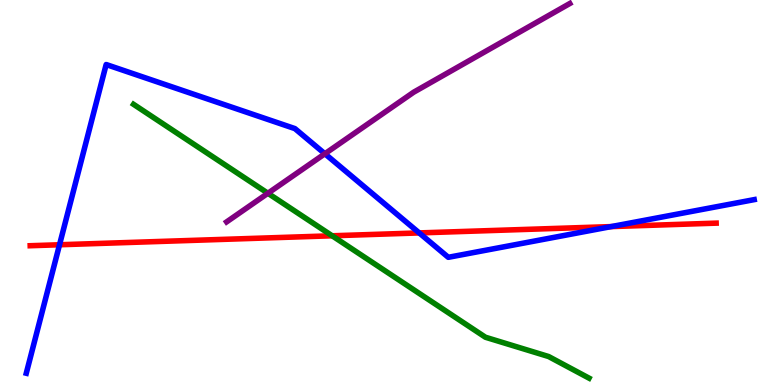[{'lines': ['blue', 'red'], 'intersections': [{'x': 0.768, 'y': 3.64}, {'x': 5.41, 'y': 3.95}, {'x': 7.89, 'y': 4.11}]}, {'lines': ['green', 'red'], 'intersections': [{'x': 4.29, 'y': 3.88}]}, {'lines': ['purple', 'red'], 'intersections': []}, {'lines': ['blue', 'green'], 'intersections': []}, {'lines': ['blue', 'purple'], 'intersections': [{'x': 4.19, 'y': 6.01}]}, {'lines': ['green', 'purple'], 'intersections': [{'x': 3.46, 'y': 4.98}]}]